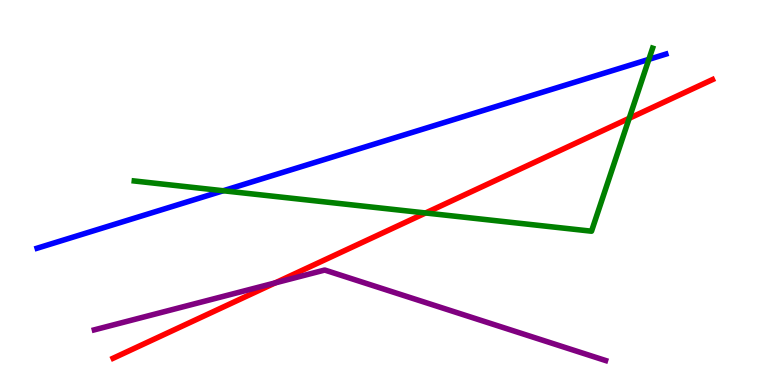[{'lines': ['blue', 'red'], 'intersections': []}, {'lines': ['green', 'red'], 'intersections': [{'x': 5.49, 'y': 4.47}, {'x': 8.12, 'y': 6.93}]}, {'lines': ['purple', 'red'], 'intersections': [{'x': 3.55, 'y': 2.65}]}, {'lines': ['blue', 'green'], 'intersections': [{'x': 2.88, 'y': 5.05}, {'x': 8.37, 'y': 8.46}]}, {'lines': ['blue', 'purple'], 'intersections': []}, {'lines': ['green', 'purple'], 'intersections': []}]